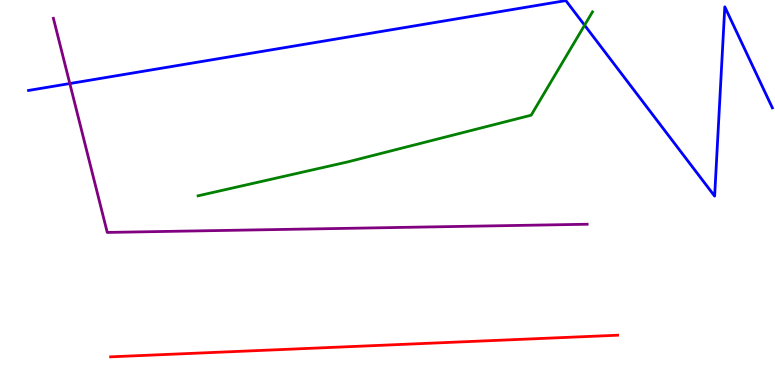[{'lines': ['blue', 'red'], 'intersections': []}, {'lines': ['green', 'red'], 'intersections': []}, {'lines': ['purple', 'red'], 'intersections': []}, {'lines': ['blue', 'green'], 'intersections': [{'x': 7.54, 'y': 9.35}]}, {'lines': ['blue', 'purple'], 'intersections': [{'x': 0.901, 'y': 7.83}]}, {'lines': ['green', 'purple'], 'intersections': []}]